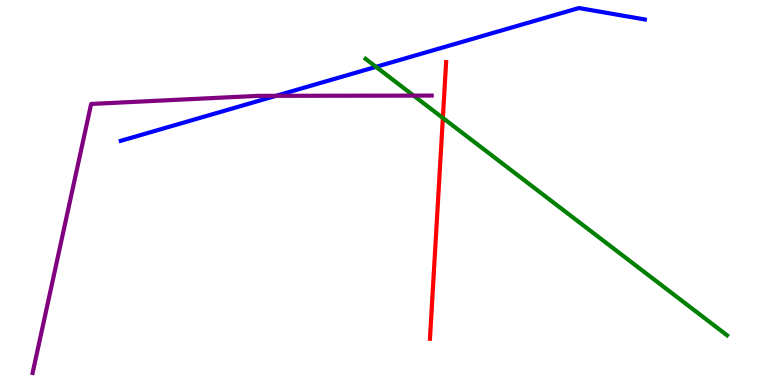[{'lines': ['blue', 'red'], 'intersections': []}, {'lines': ['green', 'red'], 'intersections': [{'x': 5.71, 'y': 6.94}]}, {'lines': ['purple', 'red'], 'intersections': []}, {'lines': ['blue', 'green'], 'intersections': [{'x': 4.85, 'y': 8.26}]}, {'lines': ['blue', 'purple'], 'intersections': [{'x': 3.56, 'y': 7.51}]}, {'lines': ['green', 'purple'], 'intersections': [{'x': 5.34, 'y': 7.52}]}]